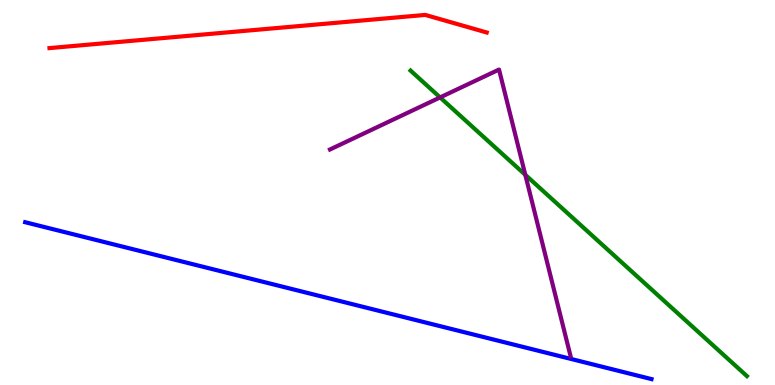[{'lines': ['blue', 'red'], 'intersections': []}, {'lines': ['green', 'red'], 'intersections': []}, {'lines': ['purple', 'red'], 'intersections': []}, {'lines': ['blue', 'green'], 'intersections': []}, {'lines': ['blue', 'purple'], 'intersections': []}, {'lines': ['green', 'purple'], 'intersections': [{'x': 5.68, 'y': 7.47}, {'x': 6.78, 'y': 5.46}]}]